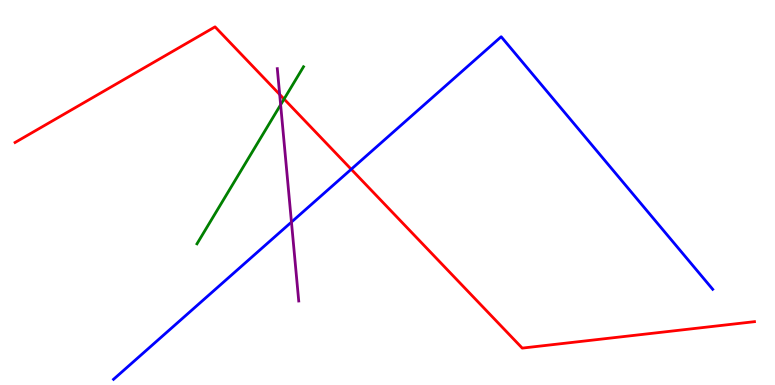[{'lines': ['blue', 'red'], 'intersections': [{'x': 4.53, 'y': 5.6}]}, {'lines': ['green', 'red'], 'intersections': [{'x': 3.67, 'y': 7.43}]}, {'lines': ['purple', 'red'], 'intersections': [{'x': 3.61, 'y': 7.55}]}, {'lines': ['blue', 'green'], 'intersections': []}, {'lines': ['blue', 'purple'], 'intersections': [{'x': 3.76, 'y': 4.23}]}, {'lines': ['green', 'purple'], 'intersections': [{'x': 3.62, 'y': 7.28}]}]